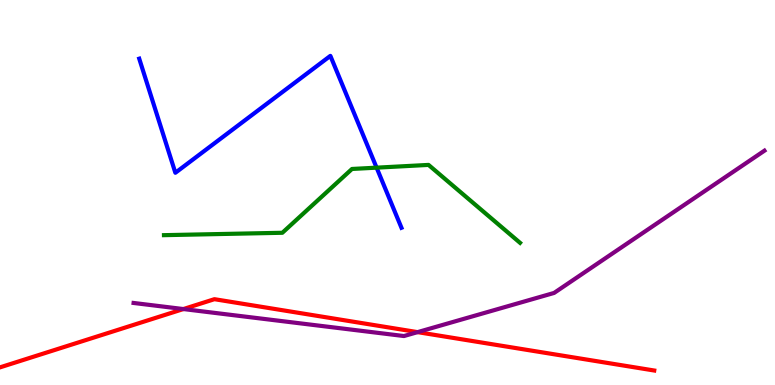[{'lines': ['blue', 'red'], 'intersections': []}, {'lines': ['green', 'red'], 'intersections': []}, {'lines': ['purple', 'red'], 'intersections': [{'x': 2.37, 'y': 1.97}, {'x': 5.39, 'y': 1.37}]}, {'lines': ['blue', 'green'], 'intersections': [{'x': 4.86, 'y': 5.65}]}, {'lines': ['blue', 'purple'], 'intersections': []}, {'lines': ['green', 'purple'], 'intersections': []}]